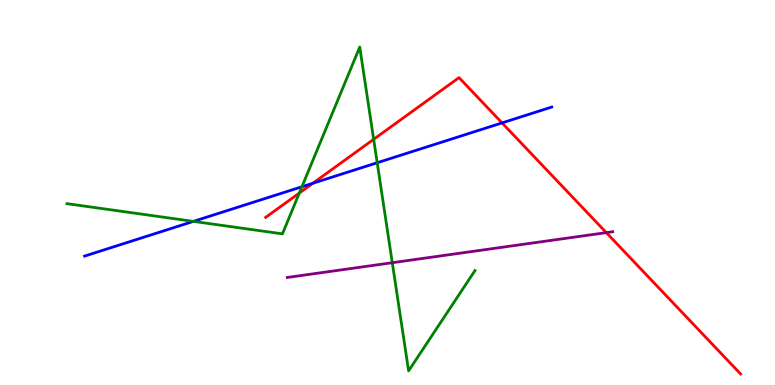[{'lines': ['blue', 'red'], 'intersections': [{'x': 4.04, 'y': 5.24}, {'x': 6.48, 'y': 6.81}]}, {'lines': ['green', 'red'], 'intersections': [{'x': 3.86, 'y': 4.99}, {'x': 4.82, 'y': 6.38}]}, {'lines': ['purple', 'red'], 'intersections': [{'x': 7.82, 'y': 3.96}]}, {'lines': ['blue', 'green'], 'intersections': [{'x': 2.5, 'y': 4.25}, {'x': 3.9, 'y': 5.15}, {'x': 4.87, 'y': 5.77}]}, {'lines': ['blue', 'purple'], 'intersections': []}, {'lines': ['green', 'purple'], 'intersections': [{'x': 5.06, 'y': 3.18}]}]